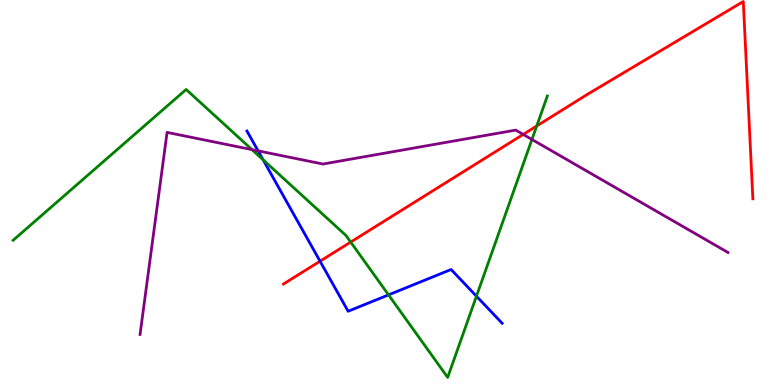[{'lines': ['blue', 'red'], 'intersections': [{'x': 4.13, 'y': 3.22}]}, {'lines': ['green', 'red'], 'intersections': [{'x': 4.53, 'y': 3.71}, {'x': 6.93, 'y': 6.73}]}, {'lines': ['purple', 'red'], 'intersections': [{'x': 6.75, 'y': 6.51}]}, {'lines': ['blue', 'green'], 'intersections': [{'x': 3.39, 'y': 5.85}, {'x': 5.01, 'y': 2.34}, {'x': 6.15, 'y': 2.31}]}, {'lines': ['blue', 'purple'], 'intersections': [{'x': 3.33, 'y': 6.08}]}, {'lines': ['green', 'purple'], 'intersections': [{'x': 3.25, 'y': 6.11}, {'x': 6.86, 'y': 6.38}]}]